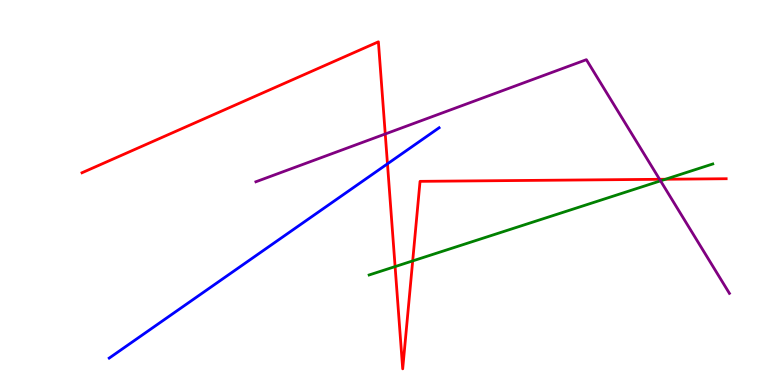[{'lines': ['blue', 'red'], 'intersections': [{'x': 5.0, 'y': 5.74}]}, {'lines': ['green', 'red'], 'intersections': [{'x': 5.1, 'y': 3.08}, {'x': 5.33, 'y': 3.22}, {'x': 8.59, 'y': 5.34}]}, {'lines': ['purple', 'red'], 'intersections': [{'x': 4.97, 'y': 6.52}, {'x': 8.51, 'y': 5.34}]}, {'lines': ['blue', 'green'], 'intersections': []}, {'lines': ['blue', 'purple'], 'intersections': []}, {'lines': ['green', 'purple'], 'intersections': [{'x': 8.52, 'y': 5.3}]}]